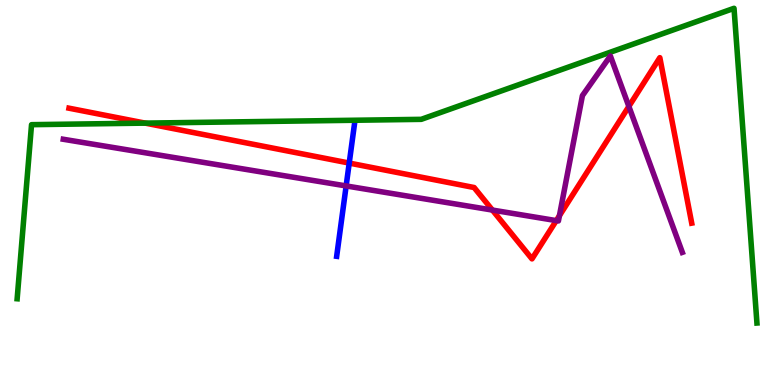[{'lines': ['blue', 'red'], 'intersections': [{'x': 4.51, 'y': 5.76}]}, {'lines': ['green', 'red'], 'intersections': [{'x': 1.87, 'y': 6.8}]}, {'lines': ['purple', 'red'], 'intersections': [{'x': 6.35, 'y': 4.54}, {'x': 7.18, 'y': 4.27}, {'x': 7.22, 'y': 4.4}, {'x': 8.11, 'y': 7.24}]}, {'lines': ['blue', 'green'], 'intersections': []}, {'lines': ['blue', 'purple'], 'intersections': [{'x': 4.47, 'y': 5.17}]}, {'lines': ['green', 'purple'], 'intersections': []}]